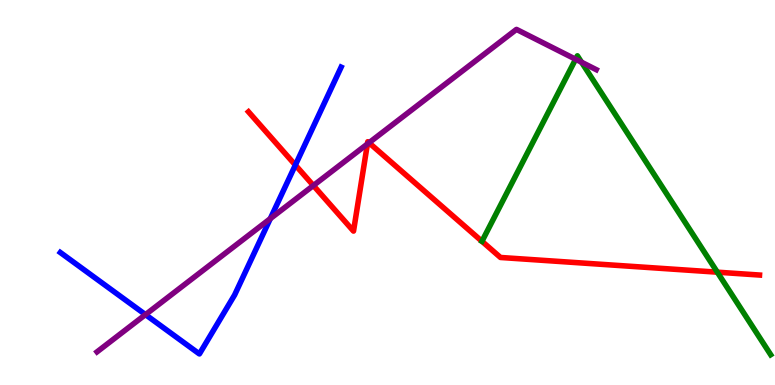[{'lines': ['blue', 'red'], 'intersections': [{'x': 3.81, 'y': 5.71}]}, {'lines': ['green', 'red'], 'intersections': [{'x': 9.26, 'y': 2.93}]}, {'lines': ['purple', 'red'], 'intersections': [{'x': 4.04, 'y': 5.18}, {'x': 4.74, 'y': 6.26}, {'x': 4.76, 'y': 6.29}]}, {'lines': ['blue', 'green'], 'intersections': []}, {'lines': ['blue', 'purple'], 'intersections': [{'x': 1.88, 'y': 1.83}, {'x': 3.49, 'y': 4.32}]}, {'lines': ['green', 'purple'], 'intersections': [{'x': 7.43, 'y': 8.46}, {'x': 7.5, 'y': 8.38}]}]